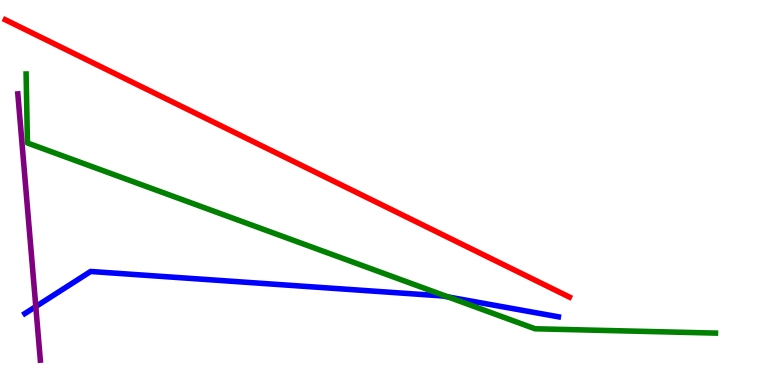[{'lines': ['blue', 'red'], 'intersections': []}, {'lines': ['green', 'red'], 'intersections': []}, {'lines': ['purple', 'red'], 'intersections': []}, {'lines': ['blue', 'green'], 'intersections': [{'x': 5.78, 'y': 2.29}]}, {'lines': ['blue', 'purple'], 'intersections': [{'x': 0.462, 'y': 2.04}]}, {'lines': ['green', 'purple'], 'intersections': []}]